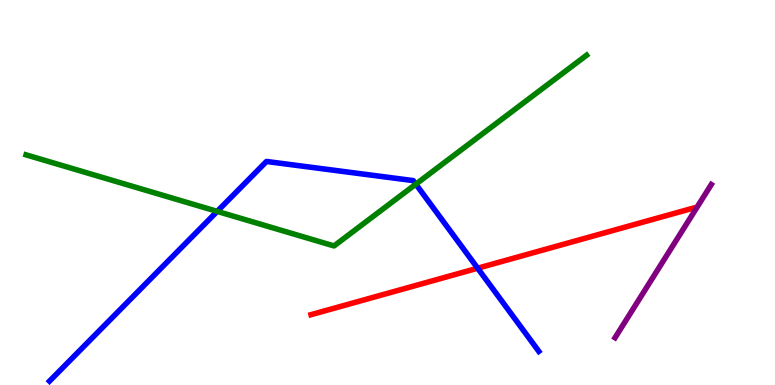[{'lines': ['blue', 'red'], 'intersections': [{'x': 6.16, 'y': 3.03}]}, {'lines': ['green', 'red'], 'intersections': []}, {'lines': ['purple', 'red'], 'intersections': []}, {'lines': ['blue', 'green'], 'intersections': [{'x': 2.8, 'y': 4.51}, {'x': 5.37, 'y': 5.22}]}, {'lines': ['blue', 'purple'], 'intersections': []}, {'lines': ['green', 'purple'], 'intersections': []}]